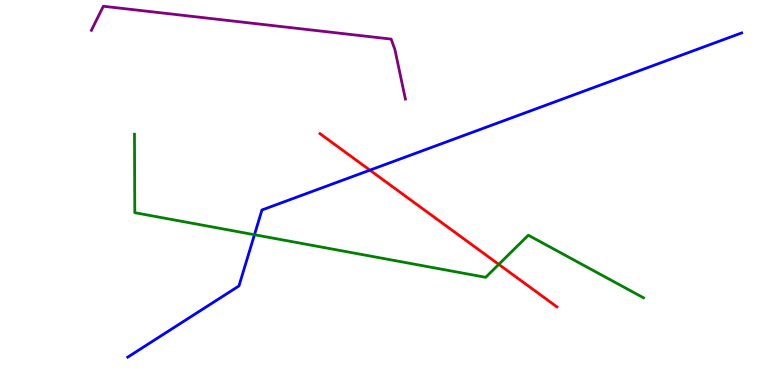[{'lines': ['blue', 'red'], 'intersections': [{'x': 4.77, 'y': 5.58}]}, {'lines': ['green', 'red'], 'intersections': [{'x': 6.44, 'y': 3.13}]}, {'lines': ['purple', 'red'], 'intersections': []}, {'lines': ['blue', 'green'], 'intersections': [{'x': 3.28, 'y': 3.9}]}, {'lines': ['blue', 'purple'], 'intersections': []}, {'lines': ['green', 'purple'], 'intersections': []}]